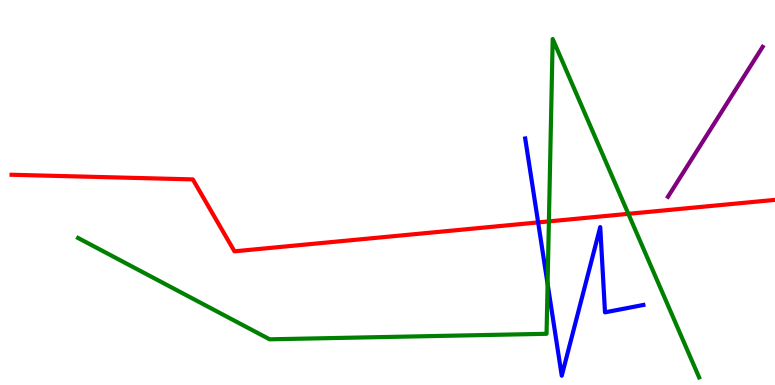[{'lines': ['blue', 'red'], 'intersections': [{'x': 6.94, 'y': 4.22}]}, {'lines': ['green', 'red'], 'intersections': [{'x': 7.08, 'y': 4.25}, {'x': 8.11, 'y': 4.45}]}, {'lines': ['purple', 'red'], 'intersections': []}, {'lines': ['blue', 'green'], 'intersections': [{'x': 7.07, 'y': 2.63}]}, {'lines': ['blue', 'purple'], 'intersections': []}, {'lines': ['green', 'purple'], 'intersections': []}]